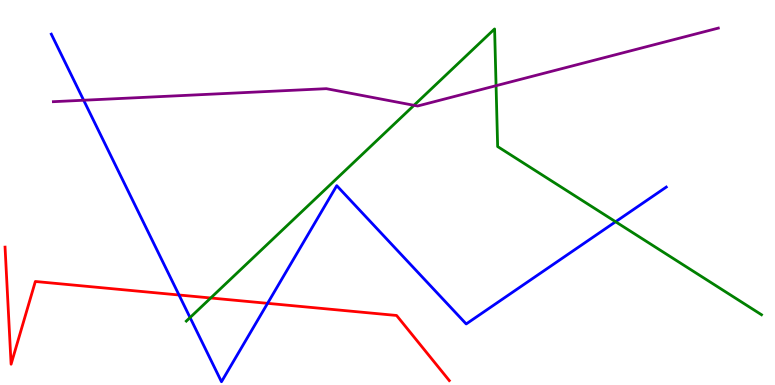[{'lines': ['blue', 'red'], 'intersections': [{'x': 2.31, 'y': 2.34}, {'x': 3.45, 'y': 2.12}]}, {'lines': ['green', 'red'], 'intersections': [{'x': 2.72, 'y': 2.26}]}, {'lines': ['purple', 'red'], 'intersections': []}, {'lines': ['blue', 'green'], 'intersections': [{'x': 2.45, 'y': 1.75}, {'x': 7.94, 'y': 4.24}]}, {'lines': ['blue', 'purple'], 'intersections': [{'x': 1.08, 'y': 7.4}]}, {'lines': ['green', 'purple'], 'intersections': [{'x': 5.34, 'y': 7.26}, {'x': 6.4, 'y': 7.77}]}]